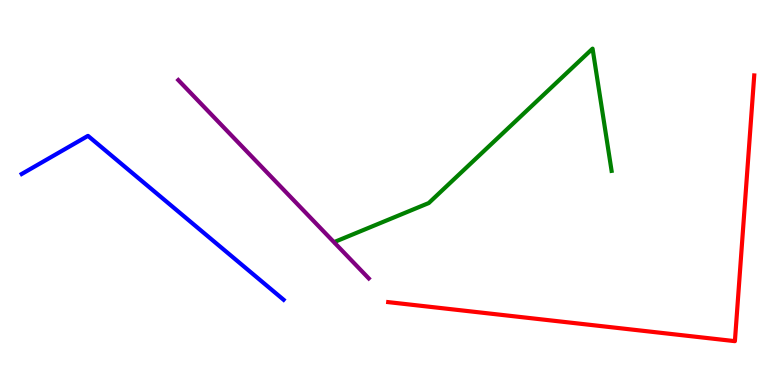[{'lines': ['blue', 'red'], 'intersections': []}, {'lines': ['green', 'red'], 'intersections': []}, {'lines': ['purple', 'red'], 'intersections': []}, {'lines': ['blue', 'green'], 'intersections': []}, {'lines': ['blue', 'purple'], 'intersections': []}, {'lines': ['green', 'purple'], 'intersections': []}]